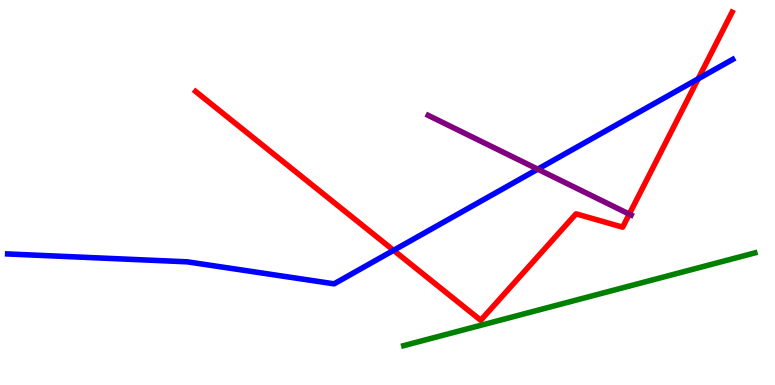[{'lines': ['blue', 'red'], 'intersections': [{'x': 5.08, 'y': 3.5}, {'x': 9.01, 'y': 7.95}]}, {'lines': ['green', 'red'], 'intersections': []}, {'lines': ['purple', 'red'], 'intersections': [{'x': 8.12, 'y': 4.44}]}, {'lines': ['blue', 'green'], 'intersections': []}, {'lines': ['blue', 'purple'], 'intersections': [{'x': 6.94, 'y': 5.61}]}, {'lines': ['green', 'purple'], 'intersections': []}]